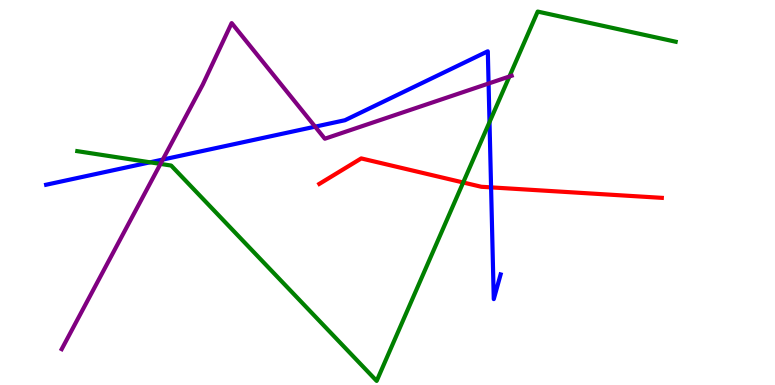[{'lines': ['blue', 'red'], 'intersections': [{'x': 6.34, 'y': 5.13}]}, {'lines': ['green', 'red'], 'intersections': [{'x': 5.98, 'y': 5.26}]}, {'lines': ['purple', 'red'], 'intersections': []}, {'lines': ['blue', 'green'], 'intersections': [{'x': 1.94, 'y': 5.78}, {'x': 6.32, 'y': 6.83}]}, {'lines': ['blue', 'purple'], 'intersections': [{'x': 2.1, 'y': 5.86}, {'x': 4.07, 'y': 6.71}, {'x': 6.3, 'y': 7.83}]}, {'lines': ['green', 'purple'], 'intersections': [{'x': 2.07, 'y': 5.74}, {'x': 6.57, 'y': 8.01}]}]